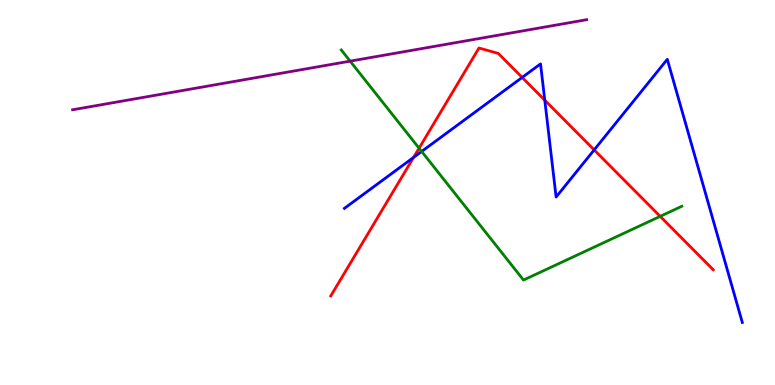[{'lines': ['blue', 'red'], 'intersections': [{'x': 5.34, 'y': 5.91}, {'x': 6.74, 'y': 7.99}, {'x': 7.03, 'y': 7.4}, {'x': 7.67, 'y': 6.11}]}, {'lines': ['green', 'red'], 'intersections': [{'x': 5.41, 'y': 6.15}, {'x': 8.52, 'y': 4.38}]}, {'lines': ['purple', 'red'], 'intersections': []}, {'lines': ['blue', 'green'], 'intersections': [{'x': 5.44, 'y': 6.07}]}, {'lines': ['blue', 'purple'], 'intersections': []}, {'lines': ['green', 'purple'], 'intersections': [{'x': 4.52, 'y': 8.41}]}]